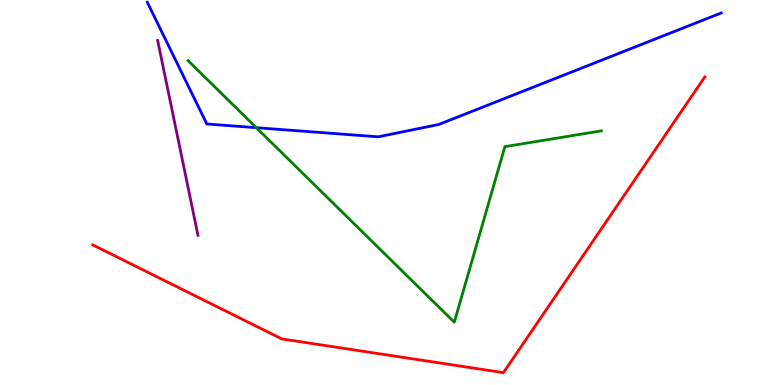[{'lines': ['blue', 'red'], 'intersections': []}, {'lines': ['green', 'red'], 'intersections': []}, {'lines': ['purple', 'red'], 'intersections': []}, {'lines': ['blue', 'green'], 'intersections': [{'x': 3.31, 'y': 6.68}]}, {'lines': ['blue', 'purple'], 'intersections': []}, {'lines': ['green', 'purple'], 'intersections': []}]